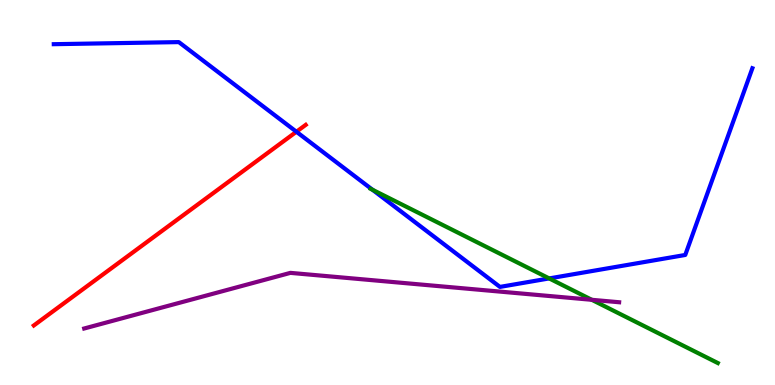[{'lines': ['blue', 'red'], 'intersections': [{'x': 3.82, 'y': 6.58}]}, {'lines': ['green', 'red'], 'intersections': []}, {'lines': ['purple', 'red'], 'intersections': []}, {'lines': ['blue', 'green'], 'intersections': [{'x': 4.81, 'y': 5.07}, {'x': 7.09, 'y': 2.77}]}, {'lines': ['blue', 'purple'], 'intersections': []}, {'lines': ['green', 'purple'], 'intersections': [{'x': 7.64, 'y': 2.21}]}]